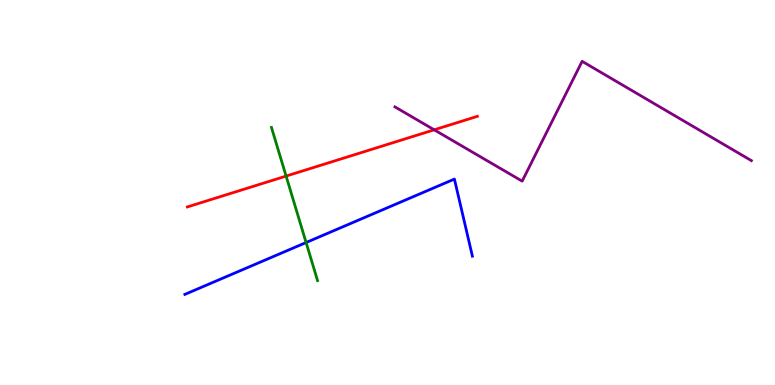[{'lines': ['blue', 'red'], 'intersections': []}, {'lines': ['green', 'red'], 'intersections': [{'x': 3.69, 'y': 5.43}]}, {'lines': ['purple', 'red'], 'intersections': [{'x': 5.6, 'y': 6.63}]}, {'lines': ['blue', 'green'], 'intersections': [{'x': 3.95, 'y': 3.7}]}, {'lines': ['blue', 'purple'], 'intersections': []}, {'lines': ['green', 'purple'], 'intersections': []}]